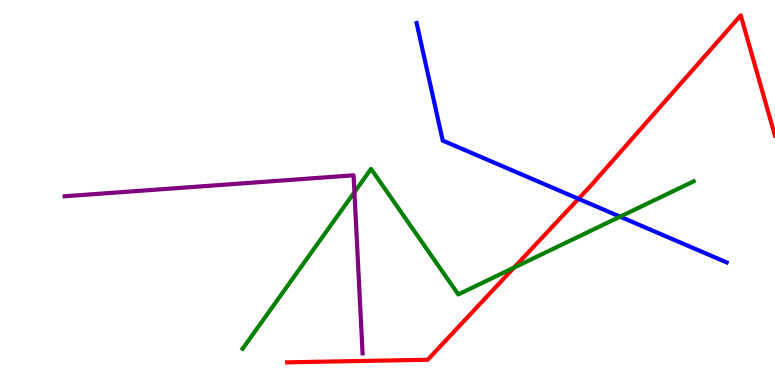[{'lines': ['blue', 'red'], 'intersections': [{'x': 7.46, 'y': 4.84}]}, {'lines': ['green', 'red'], 'intersections': [{'x': 6.63, 'y': 3.05}]}, {'lines': ['purple', 'red'], 'intersections': []}, {'lines': ['blue', 'green'], 'intersections': [{'x': 8.0, 'y': 4.37}]}, {'lines': ['blue', 'purple'], 'intersections': []}, {'lines': ['green', 'purple'], 'intersections': [{'x': 4.57, 'y': 5.01}]}]